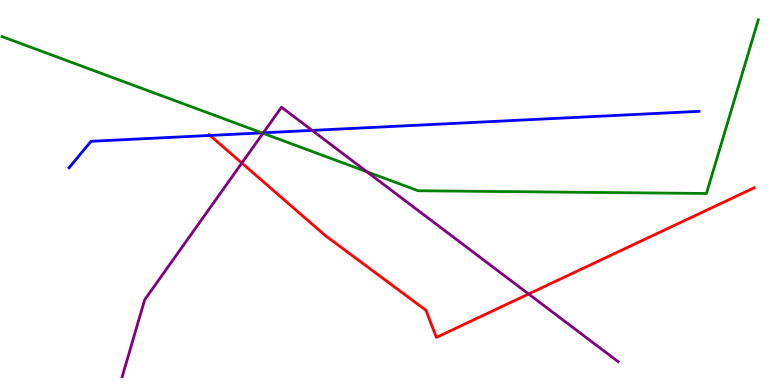[{'lines': ['blue', 'red'], 'intersections': [{'x': 2.71, 'y': 6.48}]}, {'lines': ['green', 'red'], 'intersections': []}, {'lines': ['purple', 'red'], 'intersections': [{'x': 3.12, 'y': 5.77}, {'x': 6.82, 'y': 2.36}]}, {'lines': ['blue', 'green'], 'intersections': [{'x': 3.38, 'y': 6.55}]}, {'lines': ['blue', 'purple'], 'intersections': [{'x': 3.4, 'y': 6.55}, {'x': 4.03, 'y': 6.61}]}, {'lines': ['green', 'purple'], 'intersections': [{'x': 3.39, 'y': 6.54}, {'x': 4.73, 'y': 5.54}]}]